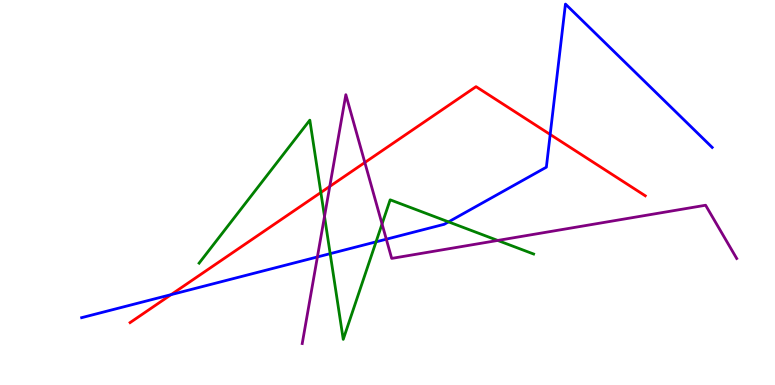[{'lines': ['blue', 'red'], 'intersections': [{'x': 2.21, 'y': 2.35}, {'x': 7.1, 'y': 6.51}]}, {'lines': ['green', 'red'], 'intersections': [{'x': 4.14, 'y': 5.0}]}, {'lines': ['purple', 'red'], 'intersections': [{'x': 4.26, 'y': 5.16}, {'x': 4.71, 'y': 5.78}]}, {'lines': ['blue', 'green'], 'intersections': [{'x': 4.26, 'y': 3.41}, {'x': 4.85, 'y': 3.72}, {'x': 5.79, 'y': 4.24}]}, {'lines': ['blue', 'purple'], 'intersections': [{'x': 4.1, 'y': 3.33}, {'x': 4.98, 'y': 3.79}]}, {'lines': ['green', 'purple'], 'intersections': [{'x': 4.19, 'y': 4.38}, {'x': 4.93, 'y': 4.18}, {'x': 6.42, 'y': 3.75}]}]